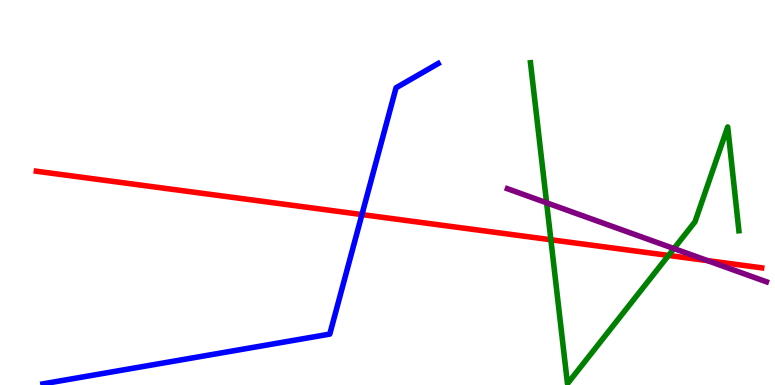[{'lines': ['blue', 'red'], 'intersections': [{'x': 4.67, 'y': 4.43}]}, {'lines': ['green', 'red'], 'intersections': [{'x': 7.11, 'y': 3.77}, {'x': 8.63, 'y': 3.37}]}, {'lines': ['purple', 'red'], 'intersections': [{'x': 9.13, 'y': 3.23}]}, {'lines': ['blue', 'green'], 'intersections': []}, {'lines': ['blue', 'purple'], 'intersections': []}, {'lines': ['green', 'purple'], 'intersections': [{'x': 7.05, 'y': 4.73}, {'x': 8.7, 'y': 3.54}]}]